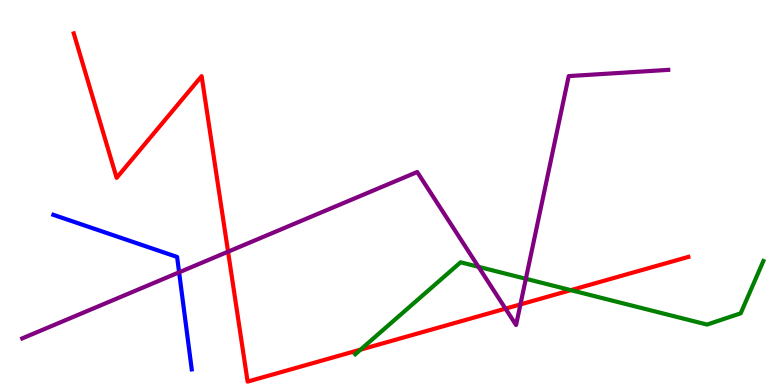[{'lines': ['blue', 'red'], 'intersections': []}, {'lines': ['green', 'red'], 'intersections': [{'x': 4.65, 'y': 0.918}, {'x': 7.37, 'y': 2.46}]}, {'lines': ['purple', 'red'], 'intersections': [{'x': 2.94, 'y': 3.46}, {'x': 6.52, 'y': 1.98}, {'x': 6.72, 'y': 2.09}]}, {'lines': ['blue', 'green'], 'intersections': []}, {'lines': ['blue', 'purple'], 'intersections': [{'x': 2.31, 'y': 2.93}]}, {'lines': ['green', 'purple'], 'intersections': [{'x': 6.17, 'y': 3.07}, {'x': 6.79, 'y': 2.76}]}]